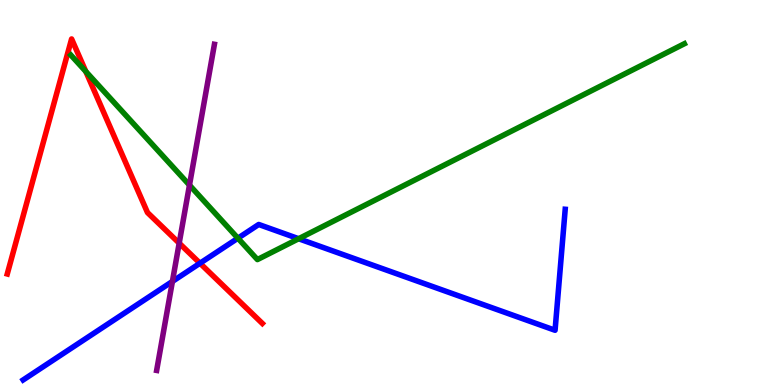[{'lines': ['blue', 'red'], 'intersections': [{'x': 2.58, 'y': 3.16}]}, {'lines': ['green', 'red'], 'intersections': [{'x': 1.11, 'y': 8.14}]}, {'lines': ['purple', 'red'], 'intersections': [{'x': 2.31, 'y': 3.68}]}, {'lines': ['blue', 'green'], 'intersections': [{'x': 3.07, 'y': 3.81}, {'x': 3.85, 'y': 3.8}]}, {'lines': ['blue', 'purple'], 'intersections': [{'x': 2.22, 'y': 2.69}]}, {'lines': ['green', 'purple'], 'intersections': [{'x': 2.44, 'y': 5.19}]}]